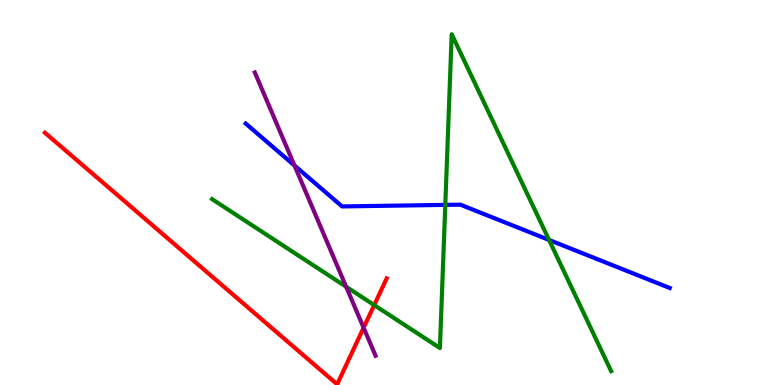[{'lines': ['blue', 'red'], 'intersections': []}, {'lines': ['green', 'red'], 'intersections': [{'x': 4.83, 'y': 2.08}]}, {'lines': ['purple', 'red'], 'intersections': [{'x': 4.69, 'y': 1.49}]}, {'lines': ['blue', 'green'], 'intersections': [{'x': 5.75, 'y': 4.68}, {'x': 7.08, 'y': 3.77}]}, {'lines': ['blue', 'purple'], 'intersections': [{'x': 3.8, 'y': 5.7}]}, {'lines': ['green', 'purple'], 'intersections': [{'x': 4.47, 'y': 2.55}]}]